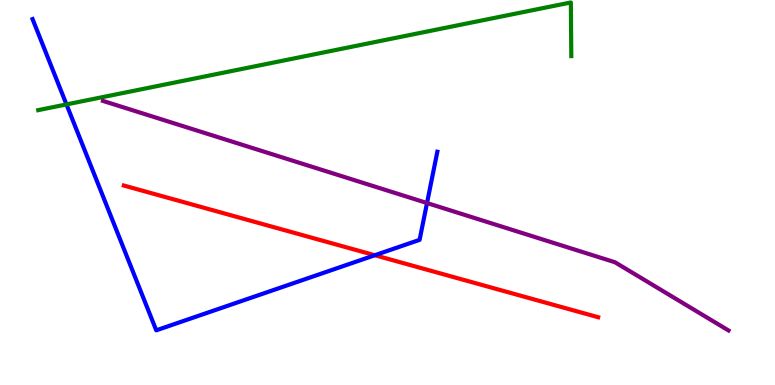[{'lines': ['blue', 'red'], 'intersections': [{'x': 4.84, 'y': 3.37}]}, {'lines': ['green', 'red'], 'intersections': []}, {'lines': ['purple', 'red'], 'intersections': []}, {'lines': ['blue', 'green'], 'intersections': [{'x': 0.858, 'y': 7.29}]}, {'lines': ['blue', 'purple'], 'intersections': [{'x': 5.51, 'y': 4.73}]}, {'lines': ['green', 'purple'], 'intersections': []}]